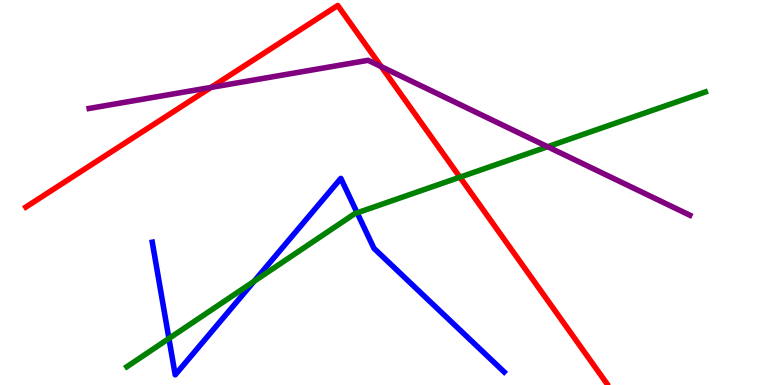[{'lines': ['blue', 'red'], 'intersections': []}, {'lines': ['green', 'red'], 'intersections': [{'x': 5.93, 'y': 5.4}]}, {'lines': ['purple', 'red'], 'intersections': [{'x': 2.72, 'y': 7.73}, {'x': 4.92, 'y': 8.27}]}, {'lines': ['blue', 'green'], 'intersections': [{'x': 2.18, 'y': 1.21}, {'x': 3.28, 'y': 2.69}, {'x': 4.61, 'y': 4.47}]}, {'lines': ['blue', 'purple'], 'intersections': []}, {'lines': ['green', 'purple'], 'intersections': [{'x': 7.07, 'y': 6.19}]}]